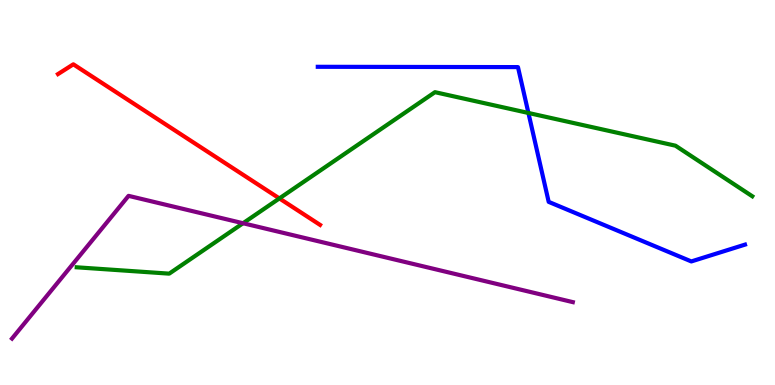[{'lines': ['blue', 'red'], 'intersections': []}, {'lines': ['green', 'red'], 'intersections': [{'x': 3.6, 'y': 4.85}]}, {'lines': ['purple', 'red'], 'intersections': []}, {'lines': ['blue', 'green'], 'intersections': [{'x': 6.82, 'y': 7.07}]}, {'lines': ['blue', 'purple'], 'intersections': []}, {'lines': ['green', 'purple'], 'intersections': [{'x': 3.14, 'y': 4.2}]}]